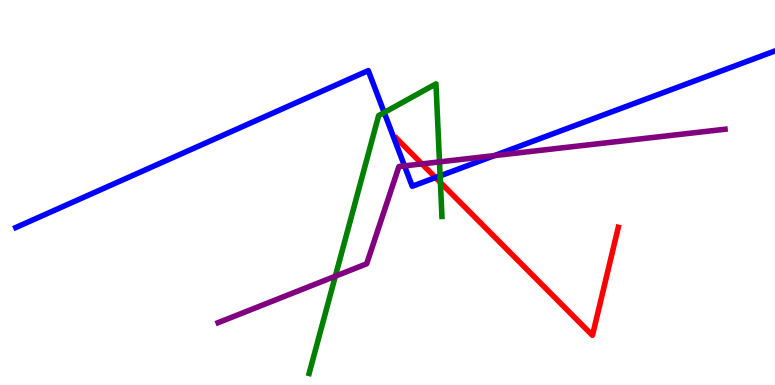[{'lines': ['blue', 'red'], 'intersections': [{'x': 5.62, 'y': 5.39}]}, {'lines': ['green', 'red'], 'intersections': [{'x': 5.68, 'y': 5.26}]}, {'lines': ['purple', 'red'], 'intersections': [{'x': 5.44, 'y': 5.74}]}, {'lines': ['blue', 'green'], 'intersections': [{'x': 4.96, 'y': 7.08}, {'x': 5.68, 'y': 5.43}]}, {'lines': ['blue', 'purple'], 'intersections': [{'x': 5.22, 'y': 5.69}, {'x': 6.38, 'y': 5.96}]}, {'lines': ['green', 'purple'], 'intersections': [{'x': 4.33, 'y': 2.83}, {'x': 5.67, 'y': 5.8}]}]